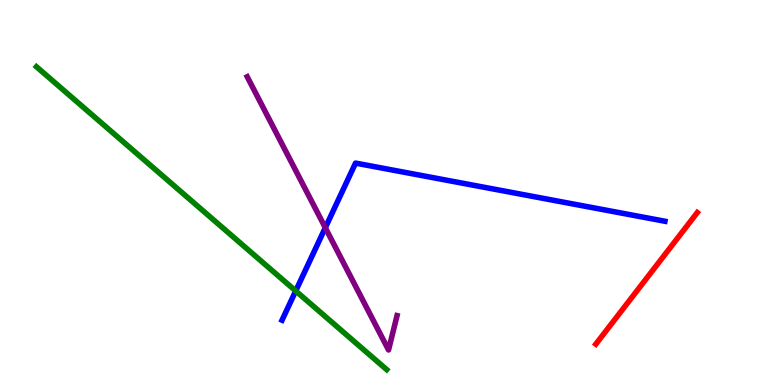[{'lines': ['blue', 'red'], 'intersections': []}, {'lines': ['green', 'red'], 'intersections': []}, {'lines': ['purple', 'red'], 'intersections': []}, {'lines': ['blue', 'green'], 'intersections': [{'x': 3.82, 'y': 2.44}]}, {'lines': ['blue', 'purple'], 'intersections': [{'x': 4.2, 'y': 4.09}]}, {'lines': ['green', 'purple'], 'intersections': []}]